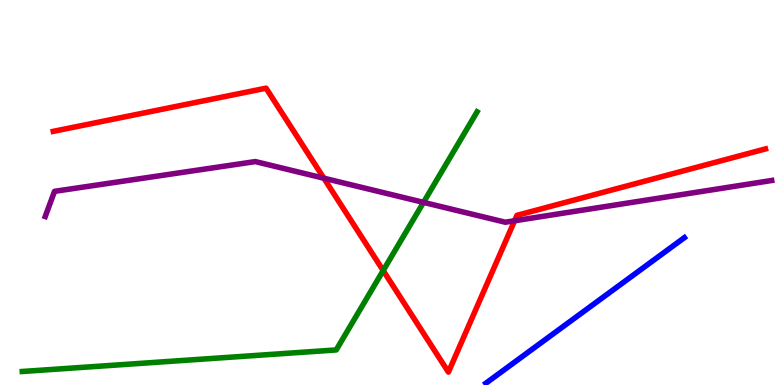[{'lines': ['blue', 'red'], 'intersections': []}, {'lines': ['green', 'red'], 'intersections': [{'x': 4.94, 'y': 2.97}]}, {'lines': ['purple', 'red'], 'intersections': [{'x': 4.18, 'y': 5.37}, {'x': 6.64, 'y': 4.27}]}, {'lines': ['blue', 'green'], 'intersections': []}, {'lines': ['blue', 'purple'], 'intersections': []}, {'lines': ['green', 'purple'], 'intersections': [{'x': 5.46, 'y': 4.74}]}]